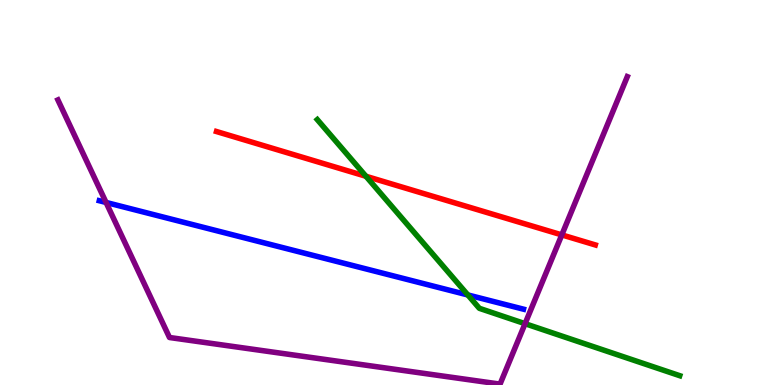[{'lines': ['blue', 'red'], 'intersections': []}, {'lines': ['green', 'red'], 'intersections': [{'x': 4.72, 'y': 5.42}]}, {'lines': ['purple', 'red'], 'intersections': [{'x': 7.25, 'y': 3.9}]}, {'lines': ['blue', 'green'], 'intersections': [{'x': 6.04, 'y': 2.34}]}, {'lines': ['blue', 'purple'], 'intersections': [{'x': 1.37, 'y': 4.74}]}, {'lines': ['green', 'purple'], 'intersections': [{'x': 6.77, 'y': 1.59}]}]